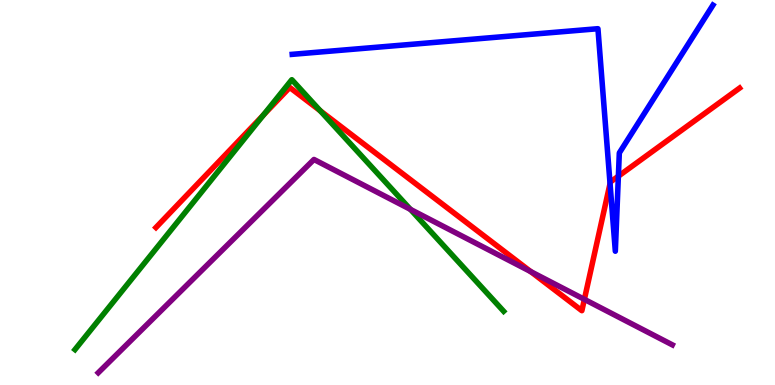[{'lines': ['blue', 'red'], 'intersections': [{'x': 7.87, 'y': 5.23}, {'x': 7.98, 'y': 5.42}]}, {'lines': ['green', 'red'], 'intersections': [{'x': 3.4, 'y': 7.01}, {'x': 4.13, 'y': 7.12}]}, {'lines': ['purple', 'red'], 'intersections': [{'x': 6.85, 'y': 2.95}, {'x': 7.54, 'y': 2.22}]}, {'lines': ['blue', 'green'], 'intersections': []}, {'lines': ['blue', 'purple'], 'intersections': []}, {'lines': ['green', 'purple'], 'intersections': [{'x': 5.3, 'y': 4.56}]}]